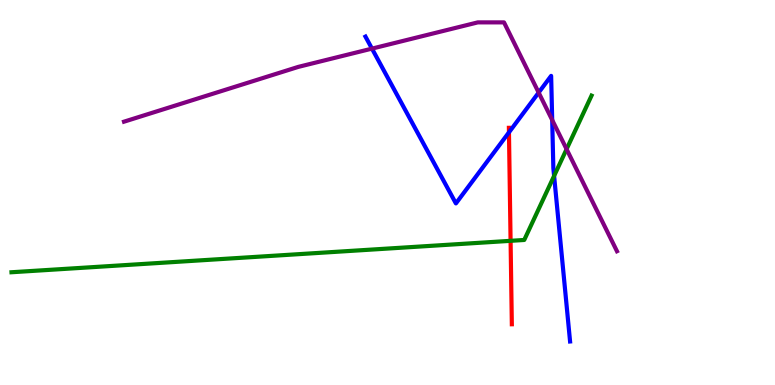[{'lines': ['blue', 'red'], 'intersections': [{'x': 6.57, 'y': 6.56}]}, {'lines': ['green', 'red'], 'intersections': [{'x': 6.59, 'y': 3.74}]}, {'lines': ['purple', 'red'], 'intersections': []}, {'lines': ['blue', 'green'], 'intersections': [{'x': 7.15, 'y': 5.43}]}, {'lines': ['blue', 'purple'], 'intersections': [{'x': 4.8, 'y': 8.74}, {'x': 6.95, 'y': 7.6}, {'x': 7.13, 'y': 6.88}]}, {'lines': ['green', 'purple'], 'intersections': [{'x': 7.31, 'y': 6.13}]}]